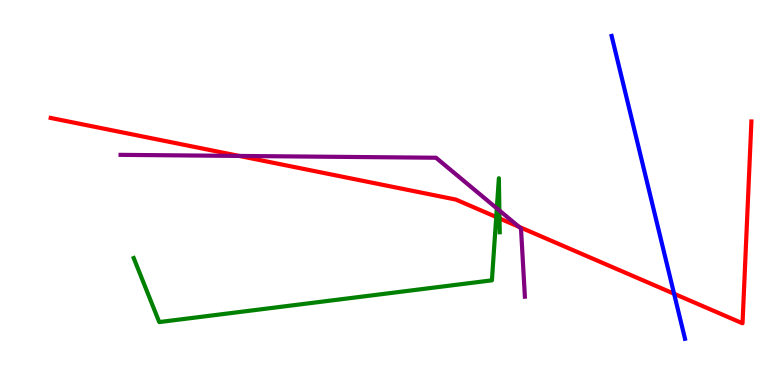[{'lines': ['blue', 'red'], 'intersections': [{'x': 8.7, 'y': 2.37}]}, {'lines': ['green', 'red'], 'intersections': [{'x': 6.4, 'y': 4.36}, {'x': 6.45, 'y': 4.33}]}, {'lines': ['purple', 'red'], 'intersections': [{'x': 3.09, 'y': 5.95}, {'x': 6.7, 'y': 4.11}]}, {'lines': ['blue', 'green'], 'intersections': []}, {'lines': ['blue', 'purple'], 'intersections': []}, {'lines': ['green', 'purple'], 'intersections': [{'x': 6.41, 'y': 4.59}, {'x': 6.44, 'y': 4.53}]}]